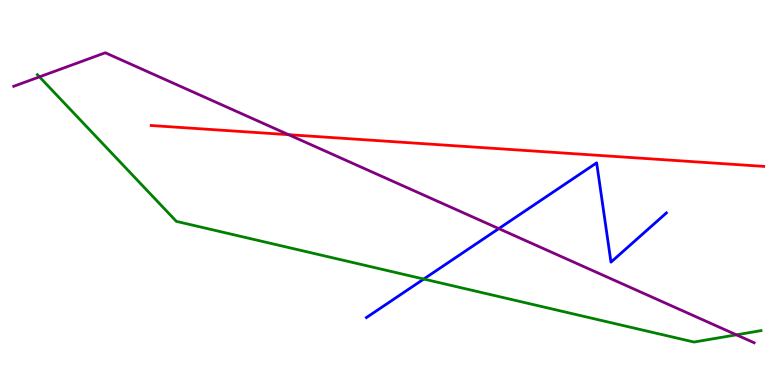[{'lines': ['blue', 'red'], 'intersections': []}, {'lines': ['green', 'red'], 'intersections': []}, {'lines': ['purple', 'red'], 'intersections': [{'x': 3.72, 'y': 6.5}]}, {'lines': ['blue', 'green'], 'intersections': [{'x': 5.47, 'y': 2.75}]}, {'lines': ['blue', 'purple'], 'intersections': [{'x': 6.44, 'y': 4.06}]}, {'lines': ['green', 'purple'], 'intersections': [{'x': 0.509, 'y': 8.0}, {'x': 9.5, 'y': 1.3}]}]